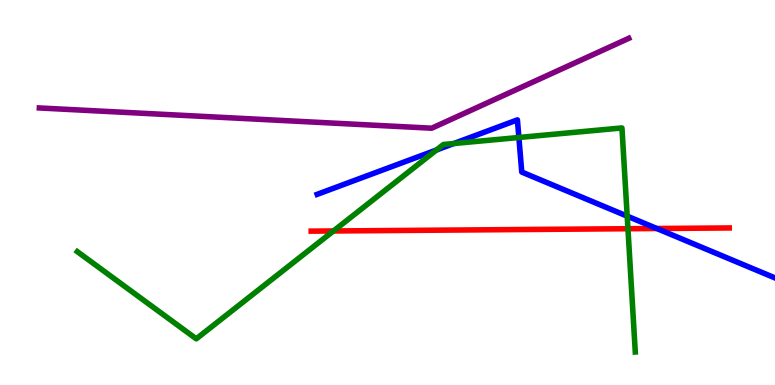[{'lines': ['blue', 'red'], 'intersections': [{'x': 8.47, 'y': 4.06}]}, {'lines': ['green', 'red'], 'intersections': [{'x': 4.3, 'y': 4.0}, {'x': 8.1, 'y': 4.06}]}, {'lines': ['purple', 'red'], 'intersections': []}, {'lines': ['blue', 'green'], 'intersections': [{'x': 5.63, 'y': 6.1}, {'x': 5.86, 'y': 6.27}, {'x': 6.7, 'y': 6.43}, {'x': 8.09, 'y': 4.39}]}, {'lines': ['blue', 'purple'], 'intersections': []}, {'lines': ['green', 'purple'], 'intersections': []}]